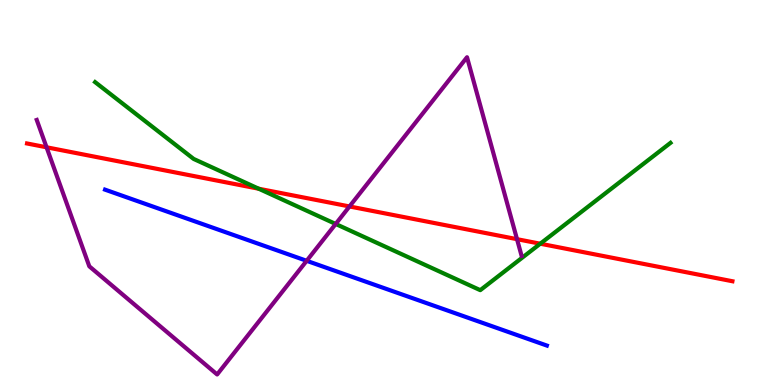[{'lines': ['blue', 'red'], 'intersections': []}, {'lines': ['green', 'red'], 'intersections': [{'x': 3.34, 'y': 5.1}, {'x': 6.97, 'y': 3.67}]}, {'lines': ['purple', 'red'], 'intersections': [{'x': 0.601, 'y': 6.17}, {'x': 4.51, 'y': 4.64}, {'x': 6.67, 'y': 3.79}]}, {'lines': ['blue', 'green'], 'intersections': []}, {'lines': ['blue', 'purple'], 'intersections': [{'x': 3.96, 'y': 3.23}]}, {'lines': ['green', 'purple'], 'intersections': [{'x': 4.33, 'y': 4.18}]}]